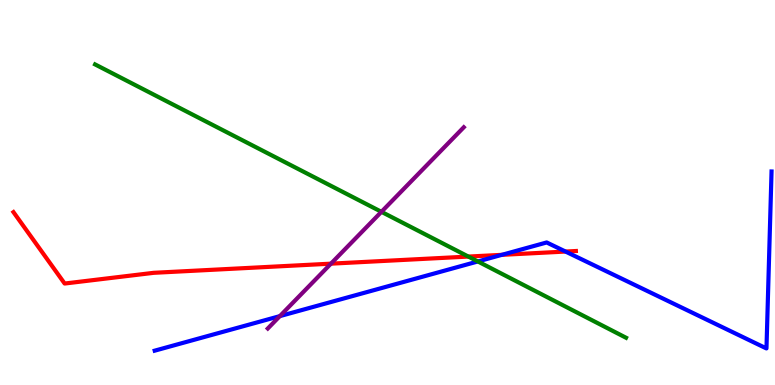[{'lines': ['blue', 'red'], 'intersections': [{'x': 6.48, 'y': 3.38}, {'x': 7.3, 'y': 3.47}]}, {'lines': ['green', 'red'], 'intersections': [{'x': 6.04, 'y': 3.34}]}, {'lines': ['purple', 'red'], 'intersections': [{'x': 4.27, 'y': 3.15}]}, {'lines': ['blue', 'green'], 'intersections': [{'x': 6.17, 'y': 3.21}]}, {'lines': ['blue', 'purple'], 'intersections': [{'x': 3.61, 'y': 1.79}]}, {'lines': ['green', 'purple'], 'intersections': [{'x': 4.92, 'y': 4.5}]}]